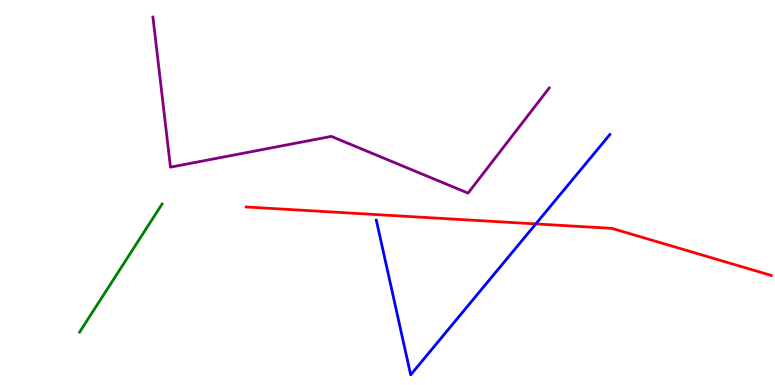[{'lines': ['blue', 'red'], 'intersections': [{'x': 6.91, 'y': 4.18}]}, {'lines': ['green', 'red'], 'intersections': []}, {'lines': ['purple', 'red'], 'intersections': []}, {'lines': ['blue', 'green'], 'intersections': []}, {'lines': ['blue', 'purple'], 'intersections': []}, {'lines': ['green', 'purple'], 'intersections': []}]